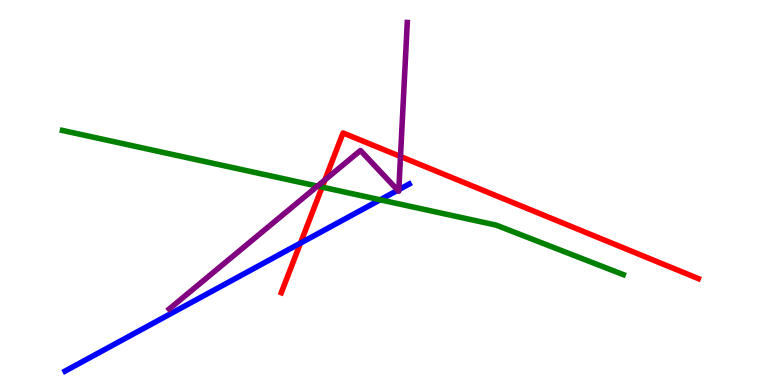[{'lines': ['blue', 'red'], 'intersections': [{'x': 3.88, 'y': 3.69}]}, {'lines': ['green', 'red'], 'intersections': [{'x': 4.16, 'y': 5.14}]}, {'lines': ['purple', 'red'], 'intersections': [{'x': 4.19, 'y': 5.33}, {'x': 5.17, 'y': 5.94}]}, {'lines': ['blue', 'green'], 'intersections': [{'x': 4.91, 'y': 4.81}]}, {'lines': ['blue', 'purple'], 'intersections': [{'x': 5.13, 'y': 5.06}, {'x': 5.15, 'y': 5.07}]}, {'lines': ['green', 'purple'], 'intersections': [{'x': 4.1, 'y': 5.17}]}]